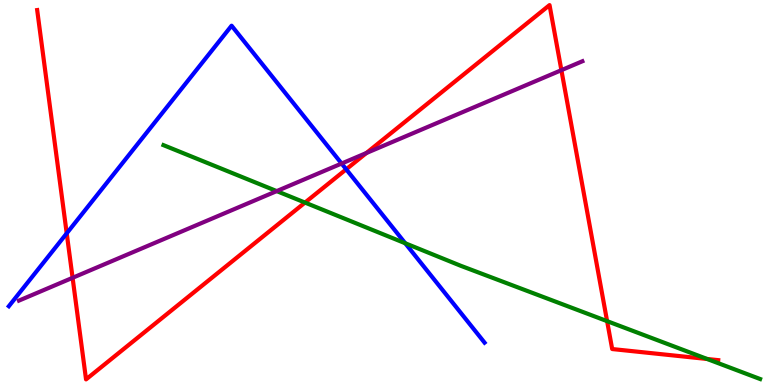[{'lines': ['blue', 'red'], 'intersections': [{'x': 0.861, 'y': 3.94}, {'x': 4.47, 'y': 5.6}]}, {'lines': ['green', 'red'], 'intersections': [{'x': 3.94, 'y': 4.74}, {'x': 7.83, 'y': 1.66}, {'x': 9.12, 'y': 0.676}]}, {'lines': ['purple', 'red'], 'intersections': [{'x': 0.937, 'y': 2.78}, {'x': 4.73, 'y': 6.03}, {'x': 7.24, 'y': 8.18}]}, {'lines': ['blue', 'green'], 'intersections': [{'x': 5.23, 'y': 3.68}]}, {'lines': ['blue', 'purple'], 'intersections': [{'x': 4.41, 'y': 5.75}]}, {'lines': ['green', 'purple'], 'intersections': [{'x': 3.57, 'y': 5.04}]}]